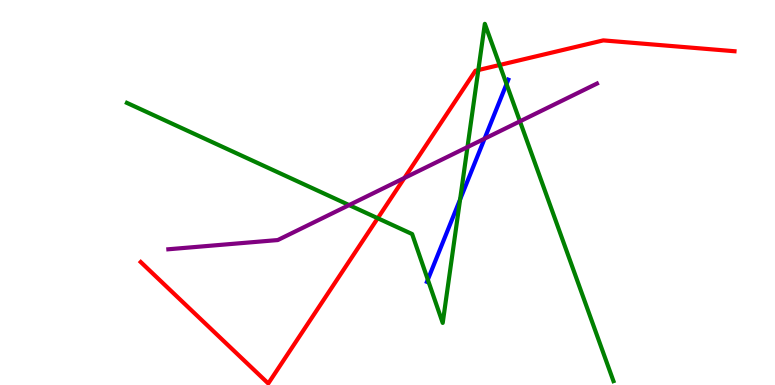[{'lines': ['blue', 'red'], 'intersections': []}, {'lines': ['green', 'red'], 'intersections': [{'x': 4.87, 'y': 4.33}, {'x': 6.17, 'y': 8.18}, {'x': 6.45, 'y': 8.31}]}, {'lines': ['purple', 'red'], 'intersections': [{'x': 5.22, 'y': 5.38}]}, {'lines': ['blue', 'green'], 'intersections': [{'x': 5.52, 'y': 2.74}, {'x': 5.94, 'y': 4.82}, {'x': 6.54, 'y': 7.82}]}, {'lines': ['blue', 'purple'], 'intersections': [{'x': 6.25, 'y': 6.4}]}, {'lines': ['green', 'purple'], 'intersections': [{'x': 4.5, 'y': 4.67}, {'x': 6.03, 'y': 6.18}, {'x': 6.71, 'y': 6.85}]}]